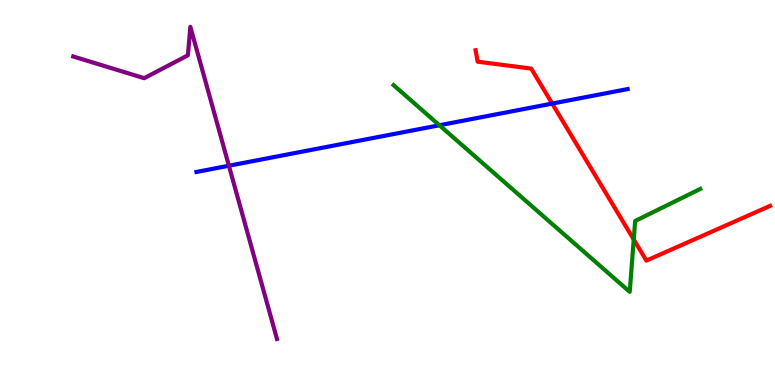[{'lines': ['blue', 'red'], 'intersections': [{'x': 7.13, 'y': 7.31}]}, {'lines': ['green', 'red'], 'intersections': [{'x': 8.18, 'y': 3.78}]}, {'lines': ['purple', 'red'], 'intersections': []}, {'lines': ['blue', 'green'], 'intersections': [{'x': 5.67, 'y': 6.75}]}, {'lines': ['blue', 'purple'], 'intersections': [{'x': 2.95, 'y': 5.7}]}, {'lines': ['green', 'purple'], 'intersections': []}]